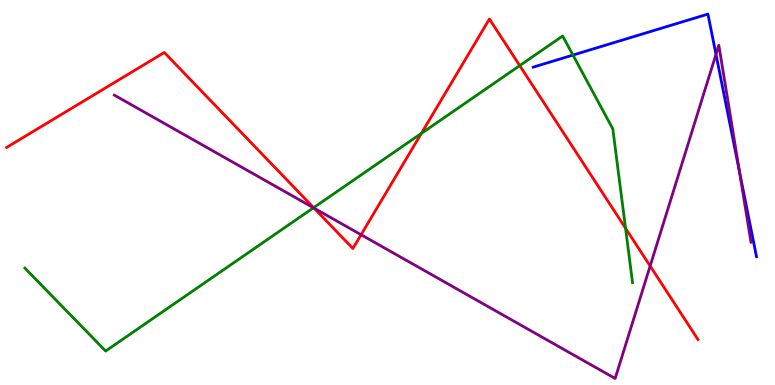[{'lines': ['blue', 'red'], 'intersections': []}, {'lines': ['green', 'red'], 'intersections': [{'x': 4.05, 'y': 4.61}, {'x': 5.44, 'y': 6.53}, {'x': 6.71, 'y': 8.3}, {'x': 8.07, 'y': 4.07}]}, {'lines': ['purple', 'red'], 'intersections': [{'x': 4.05, 'y': 4.59}, {'x': 4.66, 'y': 3.9}, {'x': 8.39, 'y': 3.09}]}, {'lines': ['blue', 'green'], 'intersections': [{'x': 7.39, 'y': 8.57}]}, {'lines': ['blue', 'purple'], 'intersections': [{'x': 9.24, 'y': 8.59}, {'x': 9.54, 'y': 5.55}]}, {'lines': ['green', 'purple'], 'intersections': [{'x': 4.04, 'y': 4.6}]}]